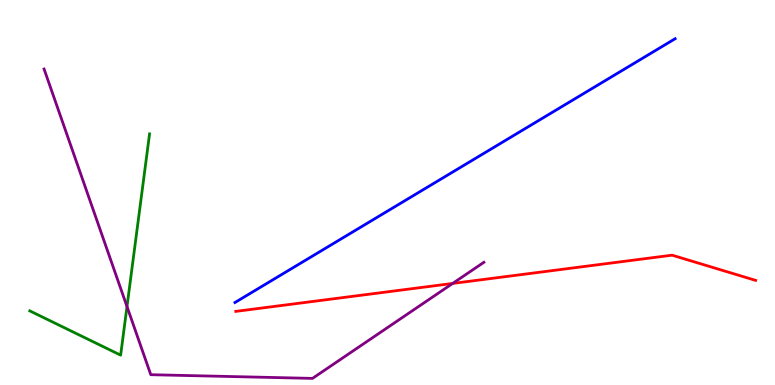[{'lines': ['blue', 'red'], 'intersections': []}, {'lines': ['green', 'red'], 'intersections': []}, {'lines': ['purple', 'red'], 'intersections': [{'x': 5.84, 'y': 2.64}]}, {'lines': ['blue', 'green'], 'intersections': []}, {'lines': ['blue', 'purple'], 'intersections': []}, {'lines': ['green', 'purple'], 'intersections': [{'x': 1.64, 'y': 2.04}]}]